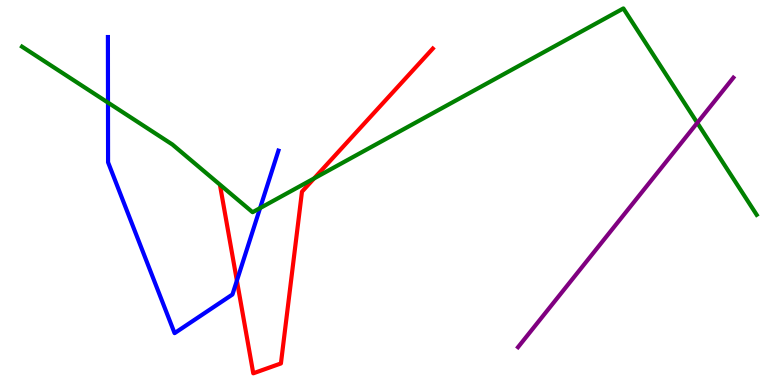[{'lines': ['blue', 'red'], 'intersections': [{'x': 3.06, 'y': 2.71}]}, {'lines': ['green', 'red'], 'intersections': [{'x': 4.05, 'y': 5.37}]}, {'lines': ['purple', 'red'], 'intersections': []}, {'lines': ['blue', 'green'], 'intersections': [{'x': 1.39, 'y': 7.33}, {'x': 3.36, 'y': 4.59}]}, {'lines': ['blue', 'purple'], 'intersections': []}, {'lines': ['green', 'purple'], 'intersections': [{'x': 9.0, 'y': 6.81}]}]